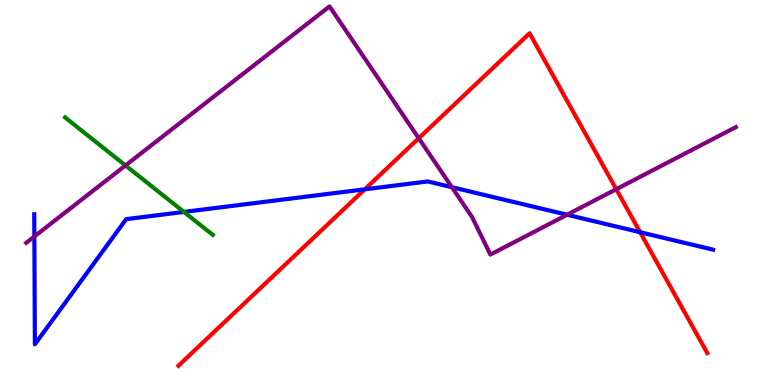[{'lines': ['blue', 'red'], 'intersections': [{'x': 4.71, 'y': 5.08}, {'x': 8.26, 'y': 3.97}]}, {'lines': ['green', 'red'], 'intersections': []}, {'lines': ['purple', 'red'], 'intersections': [{'x': 5.4, 'y': 6.41}, {'x': 7.95, 'y': 5.09}]}, {'lines': ['blue', 'green'], 'intersections': [{'x': 2.37, 'y': 4.5}]}, {'lines': ['blue', 'purple'], 'intersections': [{'x': 0.443, 'y': 3.86}, {'x': 5.83, 'y': 5.14}, {'x': 7.32, 'y': 4.42}]}, {'lines': ['green', 'purple'], 'intersections': [{'x': 1.62, 'y': 5.7}]}]